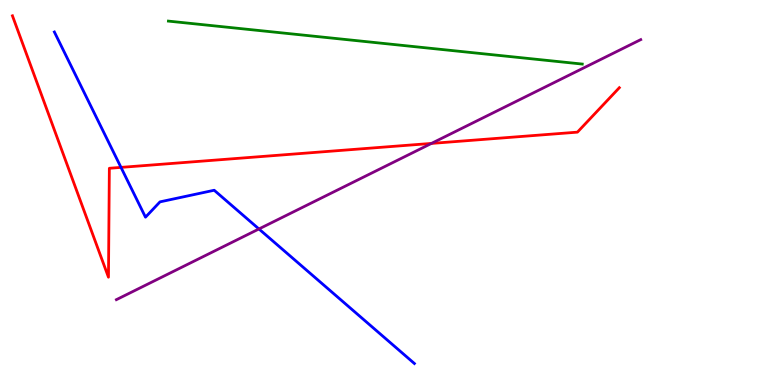[{'lines': ['blue', 'red'], 'intersections': [{'x': 1.56, 'y': 5.65}]}, {'lines': ['green', 'red'], 'intersections': []}, {'lines': ['purple', 'red'], 'intersections': [{'x': 5.57, 'y': 6.27}]}, {'lines': ['blue', 'green'], 'intersections': []}, {'lines': ['blue', 'purple'], 'intersections': [{'x': 3.34, 'y': 4.05}]}, {'lines': ['green', 'purple'], 'intersections': []}]